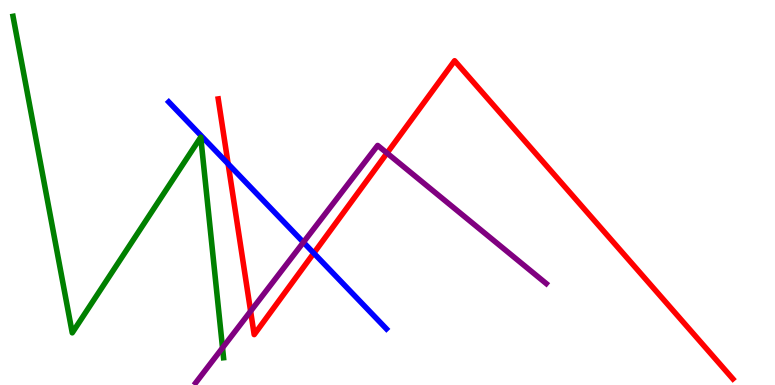[{'lines': ['blue', 'red'], 'intersections': [{'x': 2.94, 'y': 5.74}, {'x': 4.05, 'y': 3.42}]}, {'lines': ['green', 'red'], 'intersections': []}, {'lines': ['purple', 'red'], 'intersections': [{'x': 3.23, 'y': 1.92}, {'x': 4.99, 'y': 6.02}]}, {'lines': ['blue', 'green'], 'intersections': []}, {'lines': ['blue', 'purple'], 'intersections': [{'x': 3.91, 'y': 3.71}]}, {'lines': ['green', 'purple'], 'intersections': [{'x': 2.87, 'y': 0.965}]}]